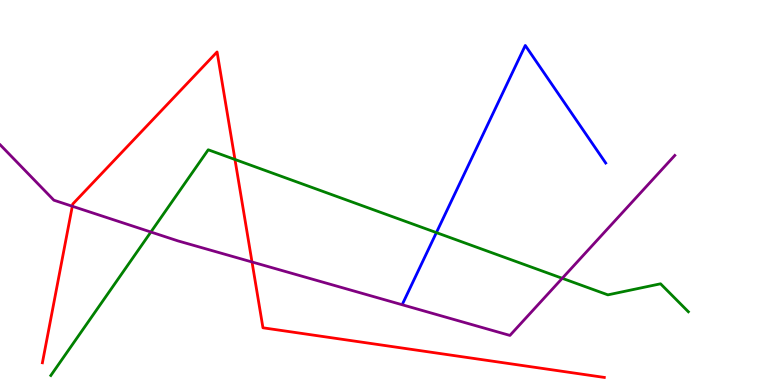[{'lines': ['blue', 'red'], 'intersections': []}, {'lines': ['green', 'red'], 'intersections': [{'x': 3.03, 'y': 5.86}]}, {'lines': ['purple', 'red'], 'intersections': [{'x': 0.933, 'y': 4.64}, {'x': 3.25, 'y': 3.2}]}, {'lines': ['blue', 'green'], 'intersections': [{'x': 5.63, 'y': 3.96}]}, {'lines': ['blue', 'purple'], 'intersections': []}, {'lines': ['green', 'purple'], 'intersections': [{'x': 1.95, 'y': 3.97}, {'x': 7.25, 'y': 2.77}]}]